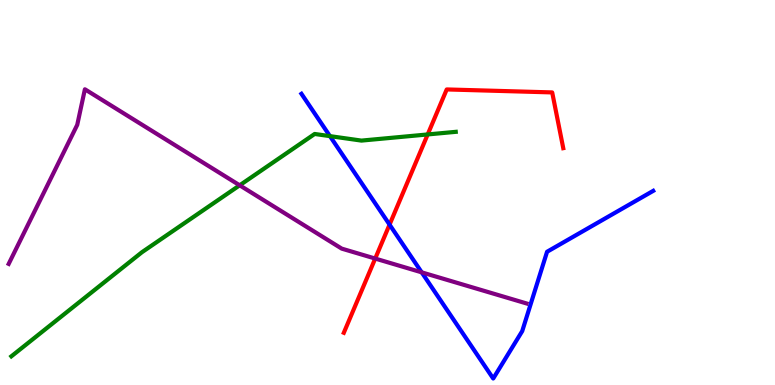[{'lines': ['blue', 'red'], 'intersections': [{'x': 5.03, 'y': 4.17}]}, {'lines': ['green', 'red'], 'intersections': [{'x': 5.52, 'y': 6.51}]}, {'lines': ['purple', 'red'], 'intersections': [{'x': 4.84, 'y': 3.28}]}, {'lines': ['blue', 'green'], 'intersections': [{'x': 4.26, 'y': 6.46}]}, {'lines': ['blue', 'purple'], 'intersections': [{'x': 5.44, 'y': 2.93}]}, {'lines': ['green', 'purple'], 'intersections': [{'x': 3.09, 'y': 5.19}]}]